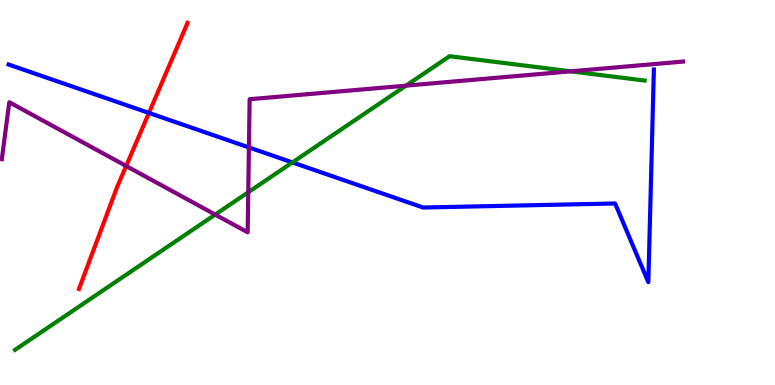[{'lines': ['blue', 'red'], 'intersections': [{'x': 1.92, 'y': 7.07}]}, {'lines': ['green', 'red'], 'intersections': []}, {'lines': ['purple', 'red'], 'intersections': [{'x': 1.63, 'y': 5.69}]}, {'lines': ['blue', 'green'], 'intersections': [{'x': 3.77, 'y': 5.78}]}, {'lines': ['blue', 'purple'], 'intersections': [{'x': 3.21, 'y': 6.17}]}, {'lines': ['green', 'purple'], 'intersections': [{'x': 2.78, 'y': 4.43}, {'x': 3.2, 'y': 5.01}, {'x': 5.24, 'y': 7.78}, {'x': 7.37, 'y': 8.15}]}]